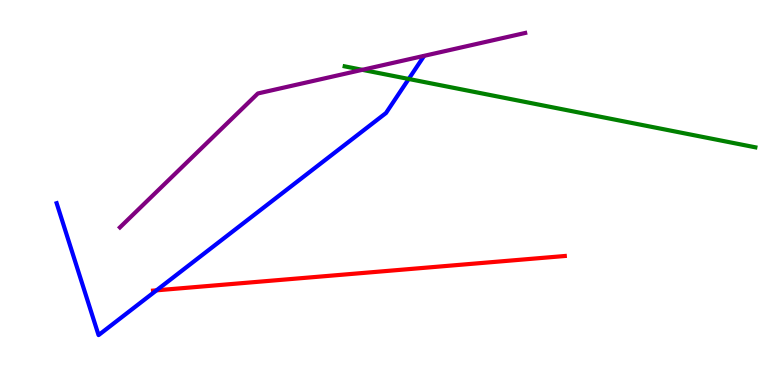[{'lines': ['blue', 'red'], 'intersections': [{'x': 2.02, 'y': 2.46}]}, {'lines': ['green', 'red'], 'intersections': []}, {'lines': ['purple', 'red'], 'intersections': []}, {'lines': ['blue', 'green'], 'intersections': [{'x': 5.27, 'y': 7.95}]}, {'lines': ['blue', 'purple'], 'intersections': []}, {'lines': ['green', 'purple'], 'intersections': [{'x': 4.68, 'y': 8.19}]}]